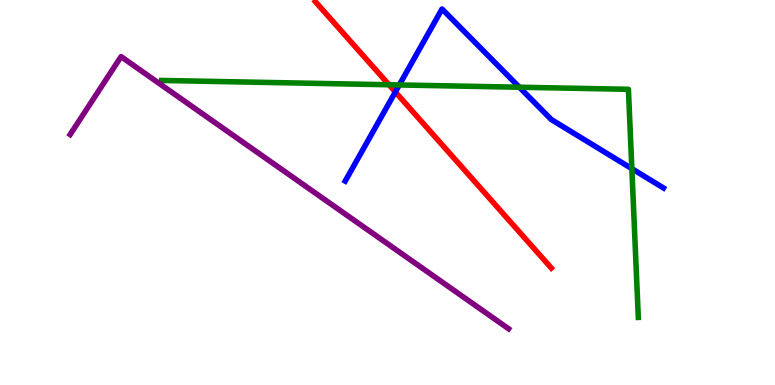[{'lines': ['blue', 'red'], 'intersections': [{'x': 5.1, 'y': 7.61}]}, {'lines': ['green', 'red'], 'intersections': [{'x': 5.02, 'y': 7.8}]}, {'lines': ['purple', 'red'], 'intersections': []}, {'lines': ['blue', 'green'], 'intersections': [{'x': 5.15, 'y': 7.79}, {'x': 6.7, 'y': 7.73}, {'x': 8.15, 'y': 5.62}]}, {'lines': ['blue', 'purple'], 'intersections': []}, {'lines': ['green', 'purple'], 'intersections': []}]